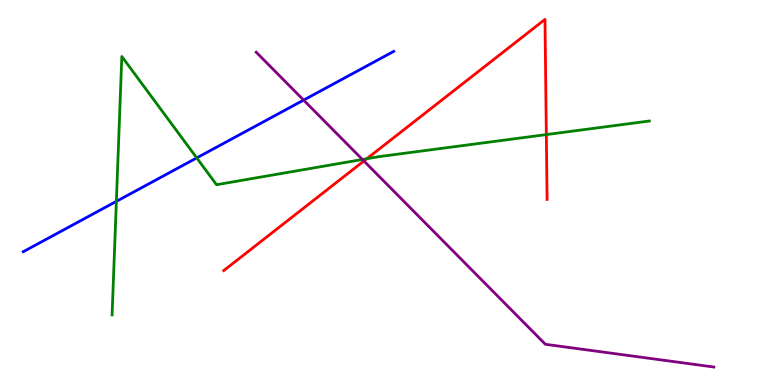[{'lines': ['blue', 'red'], 'intersections': []}, {'lines': ['green', 'red'], 'intersections': [{'x': 4.73, 'y': 5.88}, {'x': 7.05, 'y': 6.5}]}, {'lines': ['purple', 'red'], 'intersections': [{'x': 4.7, 'y': 5.82}]}, {'lines': ['blue', 'green'], 'intersections': [{'x': 1.5, 'y': 4.77}, {'x': 2.54, 'y': 5.9}]}, {'lines': ['blue', 'purple'], 'intersections': [{'x': 3.92, 'y': 7.4}]}, {'lines': ['green', 'purple'], 'intersections': [{'x': 4.68, 'y': 5.86}]}]